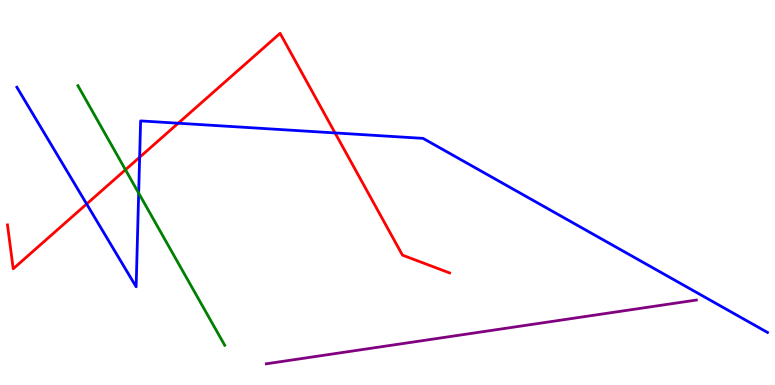[{'lines': ['blue', 'red'], 'intersections': [{'x': 1.12, 'y': 4.7}, {'x': 1.8, 'y': 5.92}, {'x': 2.3, 'y': 6.8}, {'x': 4.32, 'y': 6.55}]}, {'lines': ['green', 'red'], 'intersections': [{'x': 1.62, 'y': 5.59}]}, {'lines': ['purple', 'red'], 'intersections': []}, {'lines': ['blue', 'green'], 'intersections': [{'x': 1.79, 'y': 4.98}]}, {'lines': ['blue', 'purple'], 'intersections': []}, {'lines': ['green', 'purple'], 'intersections': []}]